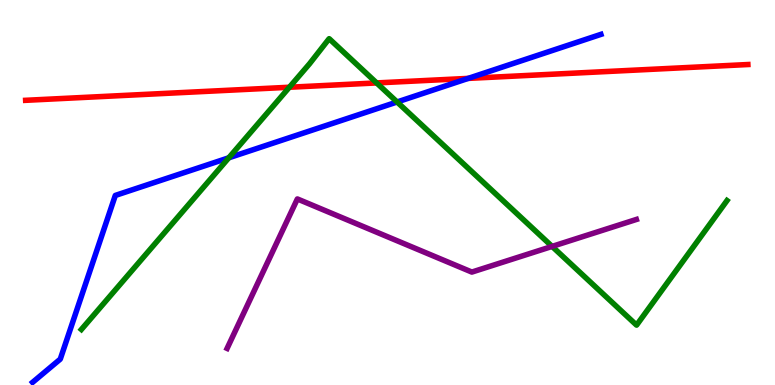[{'lines': ['blue', 'red'], 'intersections': [{'x': 6.04, 'y': 7.96}]}, {'lines': ['green', 'red'], 'intersections': [{'x': 3.73, 'y': 7.73}, {'x': 4.86, 'y': 7.85}]}, {'lines': ['purple', 'red'], 'intersections': []}, {'lines': ['blue', 'green'], 'intersections': [{'x': 2.95, 'y': 5.9}, {'x': 5.12, 'y': 7.35}]}, {'lines': ['blue', 'purple'], 'intersections': []}, {'lines': ['green', 'purple'], 'intersections': [{'x': 7.12, 'y': 3.6}]}]